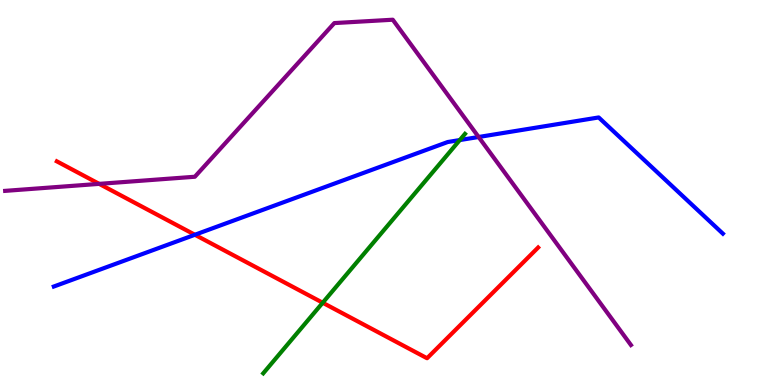[{'lines': ['blue', 'red'], 'intersections': [{'x': 2.51, 'y': 3.9}]}, {'lines': ['green', 'red'], 'intersections': [{'x': 4.16, 'y': 2.14}]}, {'lines': ['purple', 'red'], 'intersections': [{'x': 1.28, 'y': 5.22}]}, {'lines': ['blue', 'green'], 'intersections': [{'x': 5.93, 'y': 6.36}]}, {'lines': ['blue', 'purple'], 'intersections': [{'x': 6.18, 'y': 6.44}]}, {'lines': ['green', 'purple'], 'intersections': []}]